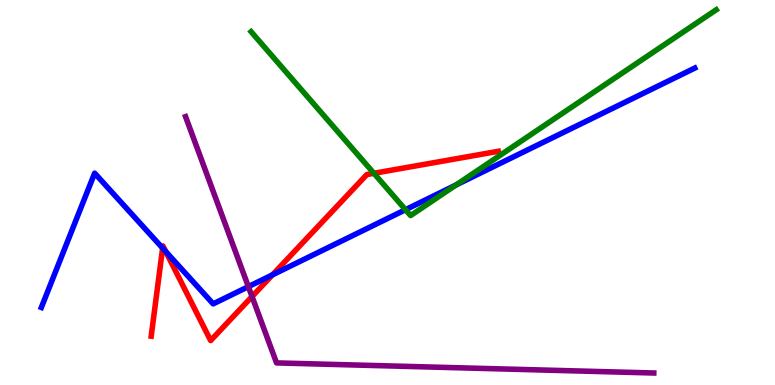[{'lines': ['blue', 'red'], 'intersections': [{'x': 2.1, 'y': 3.56}, {'x': 2.14, 'y': 3.46}, {'x': 3.52, 'y': 2.86}]}, {'lines': ['green', 'red'], 'intersections': [{'x': 4.82, 'y': 5.5}]}, {'lines': ['purple', 'red'], 'intersections': [{'x': 3.25, 'y': 2.3}]}, {'lines': ['blue', 'green'], 'intersections': [{'x': 5.23, 'y': 4.55}, {'x': 5.88, 'y': 5.2}]}, {'lines': ['blue', 'purple'], 'intersections': [{'x': 3.2, 'y': 2.56}]}, {'lines': ['green', 'purple'], 'intersections': []}]